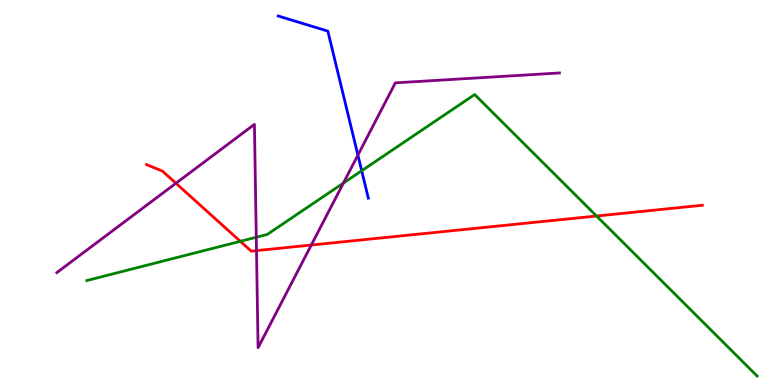[{'lines': ['blue', 'red'], 'intersections': []}, {'lines': ['green', 'red'], 'intersections': [{'x': 3.1, 'y': 3.73}, {'x': 7.7, 'y': 4.39}]}, {'lines': ['purple', 'red'], 'intersections': [{'x': 2.27, 'y': 5.24}, {'x': 3.31, 'y': 3.49}, {'x': 4.02, 'y': 3.64}]}, {'lines': ['blue', 'green'], 'intersections': [{'x': 4.67, 'y': 5.57}]}, {'lines': ['blue', 'purple'], 'intersections': [{'x': 4.62, 'y': 5.97}]}, {'lines': ['green', 'purple'], 'intersections': [{'x': 3.31, 'y': 3.84}, {'x': 4.43, 'y': 5.24}]}]